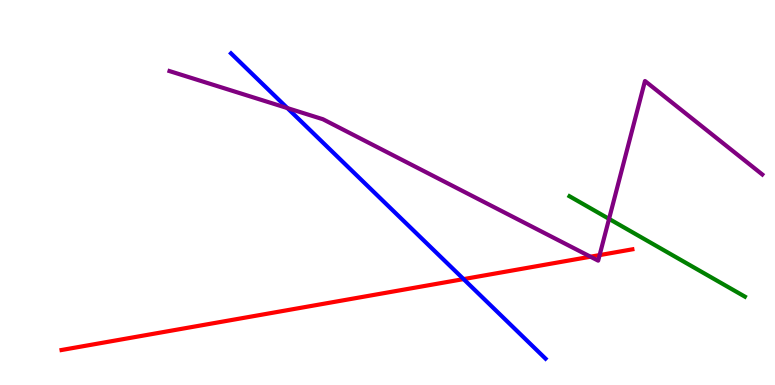[{'lines': ['blue', 'red'], 'intersections': [{'x': 5.98, 'y': 2.75}]}, {'lines': ['green', 'red'], 'intersections': []}, {'lines': ['purple', 'red'], 'intersections': [{'x': 7.62, 'y': 3.33}, {'x': 7.74, 'y': 3.37}]}, {'lines': ['blue', 'green'], 'intersections': []}, {'lines': ['blue', 'purple'], 'intersections': [{'x': 3.71, 'y': 7.19}]}, {'lines': ['green', 'purple'], 'intersections': [{'x': 7.86, 'y': 4.31}]}]